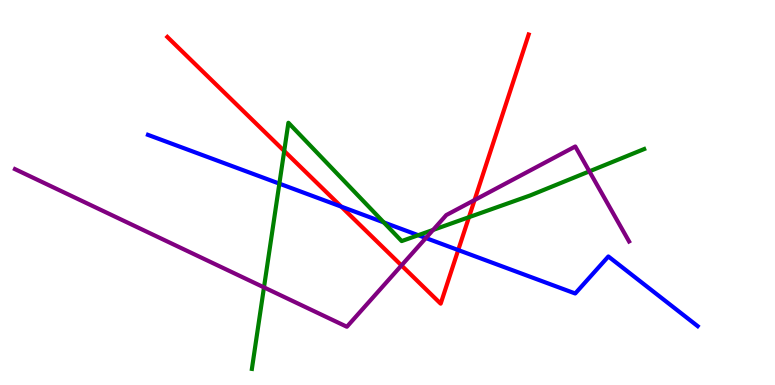[{'lines': ['blue', 'red'], 'intersections': [{'x': 4.4, 'y': 4.63}, {'x': 5.91, 'y': 3.51}]}, {'lines': ['green', 'red'], 'intersections': [{'x': 3.67, 'y': 6.08}, {'x': 6.05, 'y': 4.36}]}, {'lines': ['purple', 'red'], 'intersections': [{'x': 5.18, 'y': 3.11}, {'x': 6.12, 'y': 4.8}]}, {'lines': ['blue', 'green'], 'intersections': [{'x': 3.6, 'y': 5.23}, {'x': 4.95, 'y': 4.22}, {'x': 5.4, 'y': 3.89}]}, {'lines': ['blue', 'purple'], 'intersections': [{'x': 5.5, 'y': 3.82}]}, {'lines': ['green', 'purple'], 'intersections': [{'x': 3.41, 'y': 2.54}, {'x': 5.59, 'y': 4.03}, {'x': 7.6, 'y': 5.55}]}]